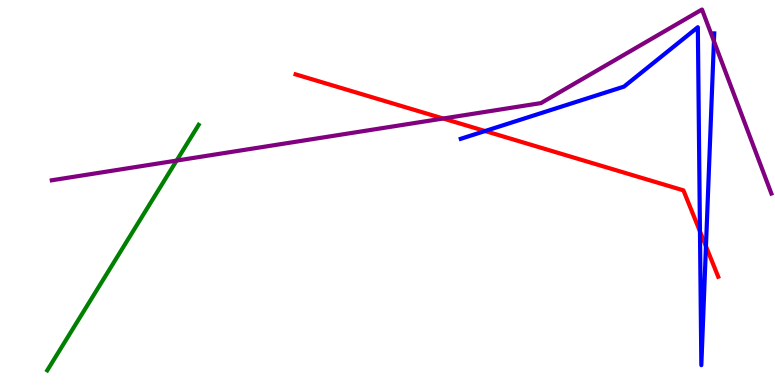[{'lines': ['blue', 'red'], 'intersections': [{'x': 6.26, 'y': 6.6}, {'x': 9.03, 'y': 3.99}, {'x': 9.11, 'y': 3.6}]}, {'lines': ['green', 'red'], 'intersections': []}, {'lines': ['purple', 'red'], 'intersections': [{'x': 5.72, 'y': 6.92}]}, {'lines': ['blue', 'green'], 'intersections': []}, {'lines': ['blue', 'purple'], 'intersections': [{'x': 9.21, 'y': 8.93}]}, {'lines': ['green', 'purple'], 'intersections': [{'x': 2.28, 'y': 5.83}]}]